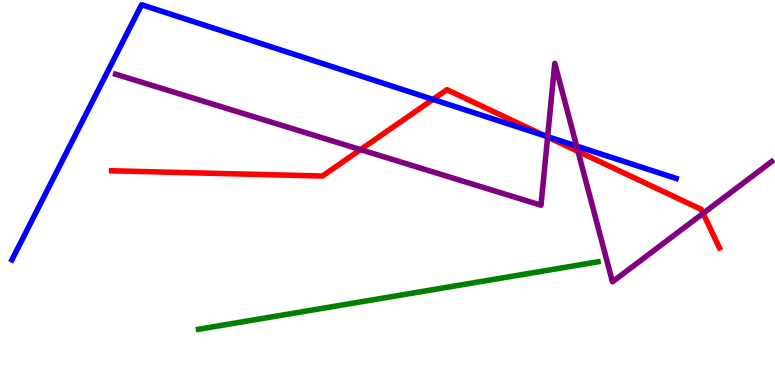[{'lines': ['blue', 'red'], 'intersections': [{'x': 5.59, 'y': 7.42}, {'x': 7.03, 'y': 6.47}]}, {'lines': ['green', 'red'], 'intersections': []}, {'lines': ['purple', 'red'], 'intersections': [{'x': 4.65, 'y': 6.11}, {'x': 7.07, 'y': 6.44}, {'x': 7.46, 'y': 6.07}, {'x': 9.07, 'y': 4.46}]}, {'lines': ['blue', 'green'], 'intersections': []}, {'lines': ['blue', 'purple'], 'intersections': [{'x': 7.07, 'y': 6.45}, {'x': 7.44, 'y': 6.21}]}, {'lines': ['green', 'purple'], 'intersections': []}]